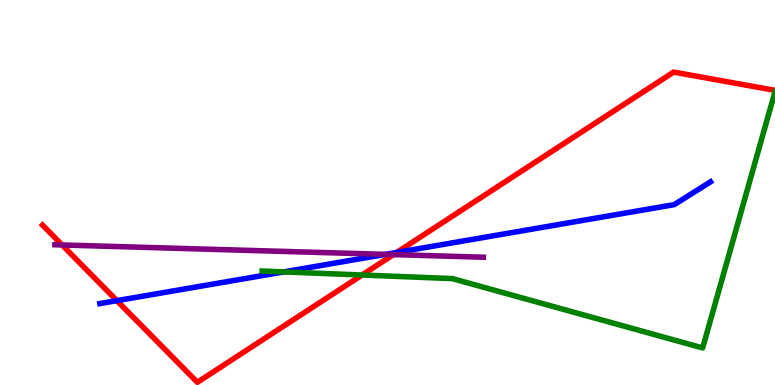[{'lines': ['blue', 'red'], 'intersections': [{'x': 1.51, 'y': 2.19}, {'x': 5.12, 'y': 3.44}]}, {'lines': ['green', 'red'], 'intersections': [{'x': 4.67, 'y': 2.86}]}, {'lines': ['purple', 'red'], 'intersections': [{'x': 0.801, 'y': 3.64}, {'x': 5.08, 'y': 3.39}]}, {'lines': ['blue', 'green'], 'intersections': [{'x': 3.66, 'y': 2.94}]}, {'lines': ['blue', 'purple'], 'intersections': [{'x': 4.97, 'y': 3.39}]}, {'lines': ['green', 'purple'], 'intersections': []}]